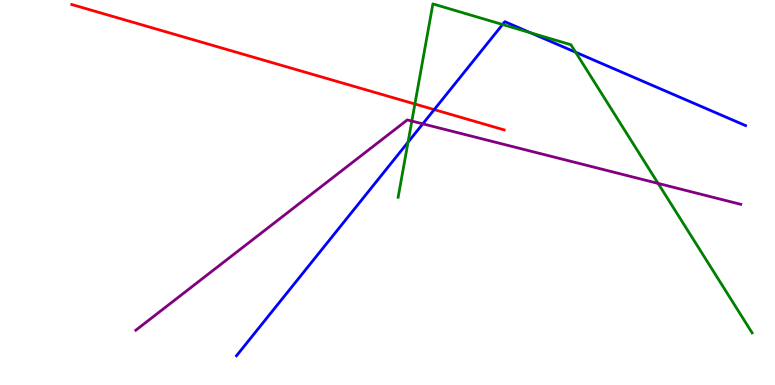[{'lines': ['blue', 'red'], 'intersections': [{'x': 5.6, 'y': 7.15}]}, {'lines': ['green', 'red'], 'intersections': [{'x': 5.35, 'y': 7.3}]}, {'lines': ['purple', 'red'], 'intersections': []}, {'lines': ['blue', 'green'], 'intersections': [{'x': 5.26, 'y': 6.31}, {'x': 6.48, 'y': 9.36}, {'x': 6.85, 'y': 9.15}, {'x': 7.43, 'y': 8.64}]}, {'lines': ['blue', 'purple'], 'intersections': [{'x': 5.46, 'y': 6.78}]}, {'lines': ['green', 'purple'], 'intersections': [{'x': 5.31, 'y': 6.86}, {'x': 8.49, 'y': 5.24}]}]